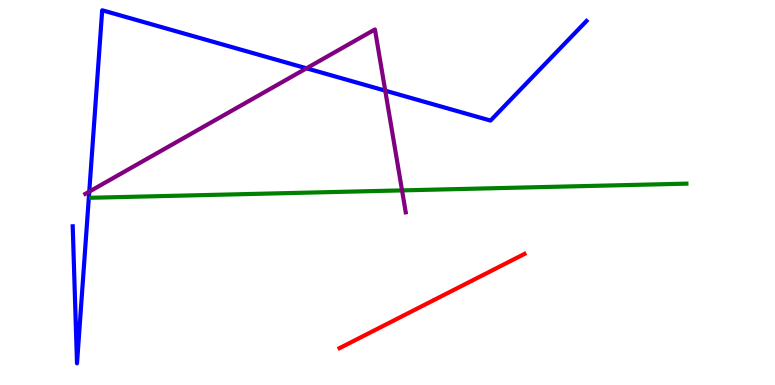[{'lines': ['blue', 'red'], 'intersections': []}, {'lines': ['green', 'red'], 'intersections': []}, {'lines': ['purple', 'red'], 'intersections': []}, {'lines': ['blue', 'green'], 'intersections': []}, {'lines': ['blue', 'purple'], 'intersections': [{'x': 1.15, 'y': 5.02}, {'x': 3.95, 'y': 8.23}, {'x': 4.97, 'y': 7.65}]}, {'lines': ['green', 'purple'], 'intersections': [{'x': 5.19, 'y': 5.05}]}]